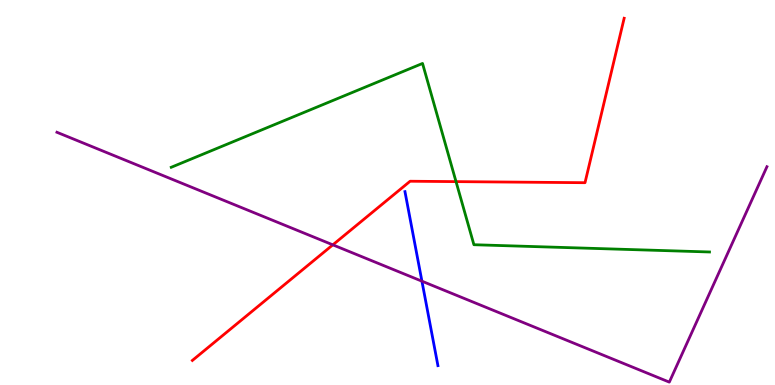[{'lines': ['blue', 'red'], 'intersections': []}, {'lines': ['green', 'red'], 'intersections': [{'x': 5.88, 'y': 5.28}]}, {'lines': ['purple', 'red'], 'intersections': [{'x': 4.29, 'y': 3.64}]}, {'lines': ['blue', 'green'], 'intersections': []}, {'lines': ['blue', 'purple'], 'intersections': [{'x': 5.44, 'y': 2.7}]}, {'lines': ['green', 'purple'], 'intersections': []}]